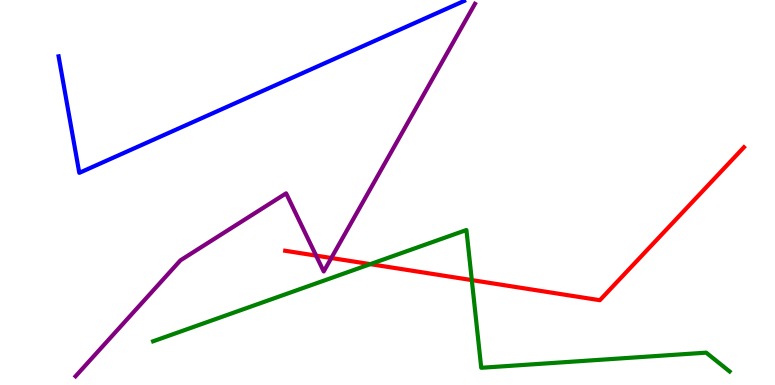[{'lines': ['blue', 'red'], 'intersections': []}, {'lines': ['green', 'red'], 'intersections': [{'x': 4.78, 'y': 3.14}, {'x': 6.09, 'y': 2.72}]}, {'lines': ['purple', 'red'], 'intersections': [{'x': 4.08, 'y': 3.36}, {'x': 4.28, 'y': 3.3}]}, {'lines': ['blue', 'green'], 'intersections': []}, {'lines': ['blue', 'purple'], 'intersections': []}, {'lines': ['green', 'purple'], 'intersections': []}]